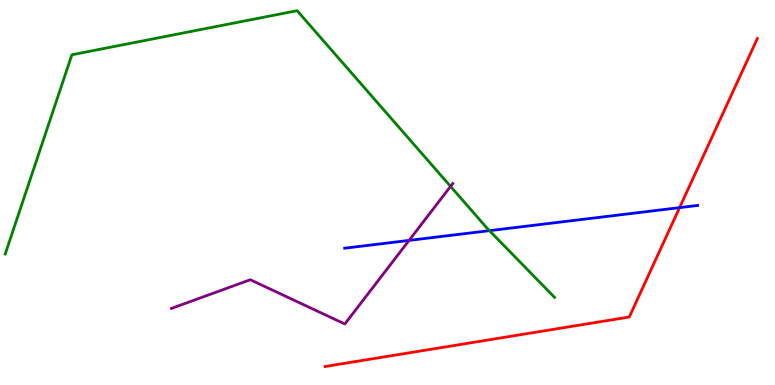[{'lines': ['blue', 'red'], 'intersections': [{'x': 8.77, 'y': 4.61}]}, {'lines': ['green', 'red'], 'intersections': []}, {'lines': ['purple', 'red'], 'intersections': []}, {'lines': ['blue', 'green'], 'intersections': [{'x': 6.32, 'y': 4.01}]}, {'lines': ['blue', 'purple'], 'intersections': [{'x': 5.28, 'y': 3.76}]}, {'lines': ['green', 'purple'], 'intersections': [{'x': 5.81, 'y': 5.16}]}]